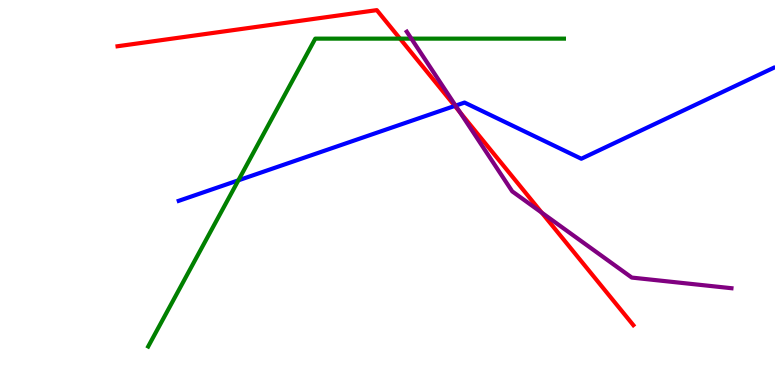[{'lines': ['blue', 'red'], 'intersections': [{'x': 5.87, 'y': 7.25}]}, {'lines': ['green', 'red'], 'intersections': [{'x': 5.16, 'y': 9.0}]}, {'lines': ['purple', 'red'], 'intersections': [{'x': 5.94, 'y': 7.08}, {'x': 6.99, 'y': 4.48}]}, {'lines': ['blue', 'green'], 'intersections': [{'x': 3.08, 'y': 5.32}]}, {'lines': ['blue', 'purple'], 'intersections': [{'x': 5.88, 'y': 7.26}]}, {'lines': ['green', 'purple'], 'intersections': [{'x': 5.31, 'y': 9.0}]}]